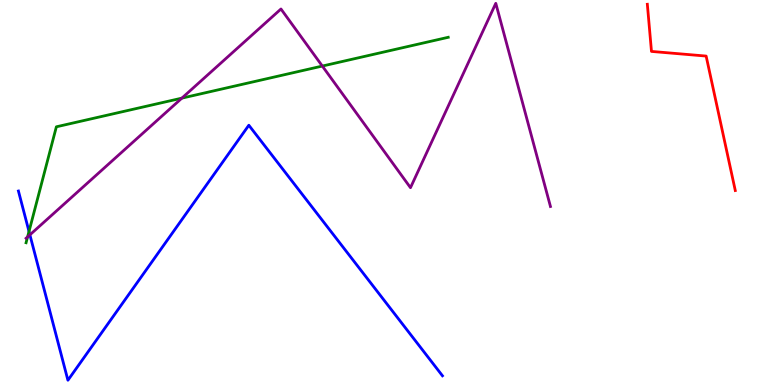[{'lines': ['blue', 'red'], 'intersections': []}, {'lines': ['green', 'red'], 'intersections': []}, {'lines': ['purple', 'red'], 'intersections': []}, {'lines': ['blue', 'green'], 'intersections': [{'x': 0.374, 'y': 3.99}]}, {'lines': ['blue', 'purple'], 'intersections': [{'x': 0.386, 'y': 3.9}]}, {'lines': ['green', 'purple'], 'intersections': [{'x': 0.356, 'y': 3.85}, {'x': 2.35, 'y': 7.45}, {'x': 4.16, 'y': 8.28}]}]